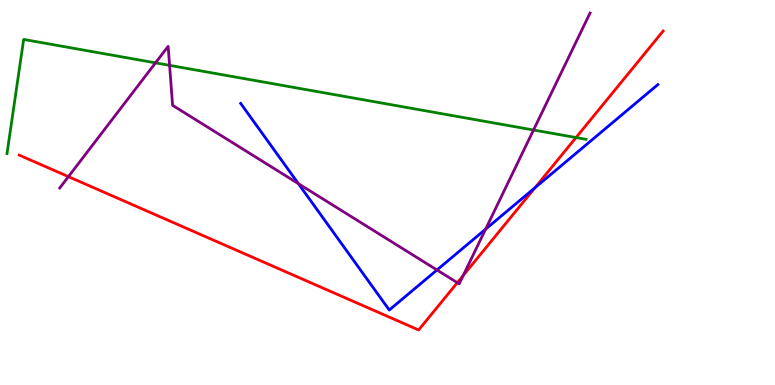[{'lines': ['blue', 'red'], 'intersections': [{'x': 6.9, 'y': 5.12}]}, {'lines': ['green', 'red'], 'intersections': [{'x': 7.43, 'y': 6.43}]}, {'lines': ['purple', 'red'], 'intersections': [{'x': 0.883, 'y': 5.41}, {'x': 5.9, 'y': 2.66}, {'x': 5.98, 'y': 2.85}]}, {'lines': ['blue', 'green'], 'intersections': []}, {'lines': ['blue', 'purple'], 'intersections': [{'x': 3.85, 'y': 5.23}, {'x': 5.64, 'y': 2.99}, {'x': 6.27, 'y': 4.05}]}, {'lines': ['green', 'purple'], 'intersections': [{'x': 2.01, 'y': 8.37}, {'x': 2.19, 'y': 8.3}, {'x': 6.88, 'y': 6.62}]}]